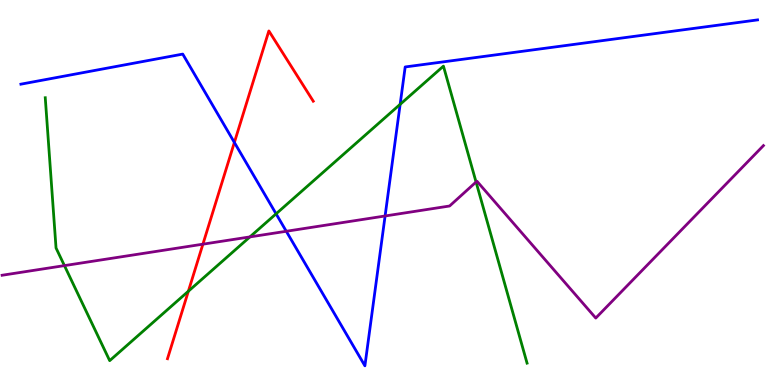[{'lines': ['blue', 'red'], 'intersections': [{'x': 3.02, 'y': 6.3}]}, {'lines': ['green', 'red'], 'intersections': [{'x': 2.43, 'y': 2.44}]}, {'lines': ['purple', 'red'], 'intersections': [{'x': 2.62, 'y': 3.66}]}, {'lines': ['blue', 'green'], 'intersections': [{'x': 3.56, 'y': 4.45}, {'x': 5.16, 'y': 7.29}]}, {'lines': ['blue', 'purple'], 'intersections': [{'x': 3.69, 'y': 3.99}, {'x': 4.97, 'y': 4.39}]}, {'lines': ['green', 'purple'], 'intersections': [{'x': 0.831, 'y': 3.1}, {'x': 3.22, 'y': 3.85}, {'x': 6.14, 'y': 5.27}]}]